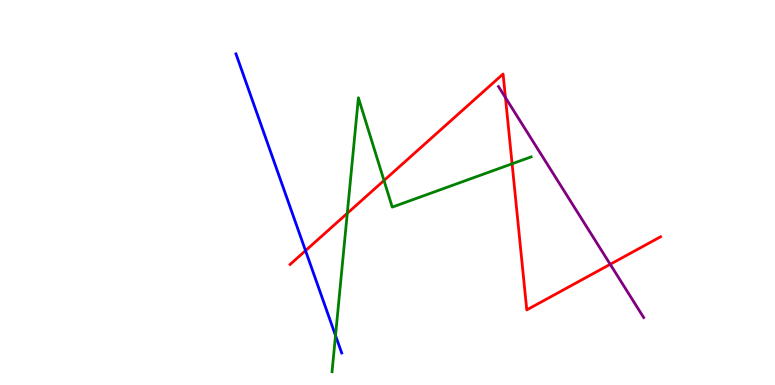[{'lines': ['blue', 'red'], 'intersections': [{'x': 3.94, 'y': 3.49}]}, {'lines': ['green', 'red'], 'intersections': [{'x': 4.48, 'y': 4.46}, {'x': 4.95, 'y': 5.31}, {'x': 6.61, 'y': 5.75}]}, {'lines': ['purple', 'red'], 'intersections': [{'x': 6.52, 'y': 7.46}, {'x': 7.87, 'y': 3.14}]}, {'lines': ['blue', 'green'], 'intersections': [{'x': 4.33, 'y': 1.29}]}, {'lines': ['blue', 'purple'], 'intersections': []}, {'lines': ['green', 'purple'], 'intersections': []}]